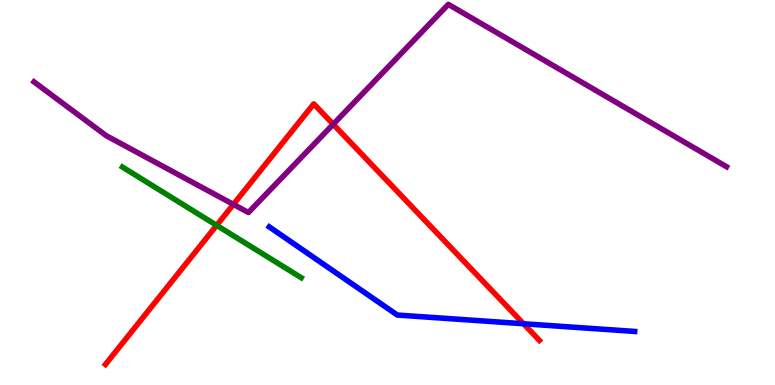[{'lines': ['blue', 'red'], 'intersections': [{'x': 6.76, 'y': 1.59}]}, {'lines': ['green', 'red'], 'intersections': [{'x': 2.8, 'y': 4.15}]}, {'lines': ['purple', 'red'], 'intersections': [{'x': 3.01, 'y': 4.69}, {'x': 4.3, 'y': 6.77}]}, {'lines': ['blue', 'green'], 'intersections': []}, {'lines': ['blue', 'purple'], 'intersections': []}, {'lines': ['green', 'purple'], 'intersections': []}]